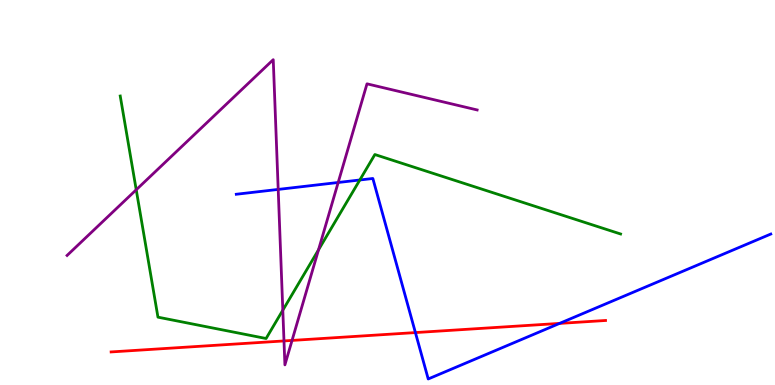[{'lines': ['blue', 'red'], 'intersections': [{'x': 5.36, 'y': 1.36}, {'x': 7.22, 'y': 1.6}]}, {'lines': ['green', 'red'], 'intersections': []}, {'lines': ['purple', 'red'], 'intersections': [{'x': 3.66, 'y': 1.14}, {'x': 3.77, 'y': 1.16}]}, {'lines': ['blue', 'green'], 'intersections': [{'x': 4.64, 'y': 5.32}]}, {'lines': ['blue', 'purple'], 'intersections': [{'x': 3.59, 'y': 5.08}, {'x': 4.36, 'y': 5.26}]}, {'lines': ['green', 'purple'], 'intersections': [{'x': 1.76, 'y': 5.07}, {'x': 3.65, 'y': 1.94}, {'x': 4.11, 'y': 3.51}]}]